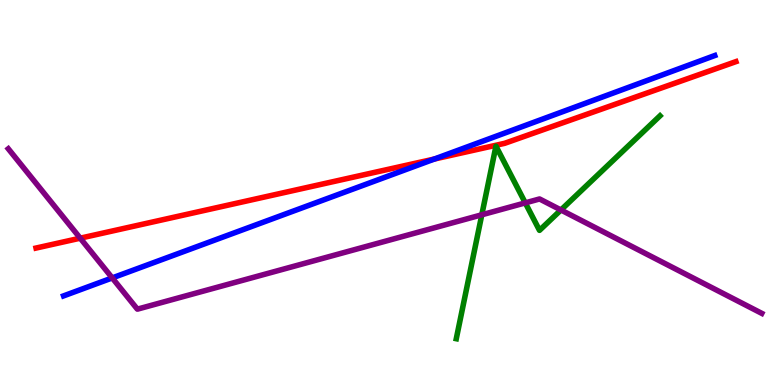[{'lines': ['blue', 'red'], 'intersections': [{'x': 5.6, 'y': 5.87}]}, {'lines': ['green', 'red'], 'intersections': []}, {'lines': ['purple', 'red'], 'intersections': [{'x': 1.04, 'y': 3.81}]}, {'lines': ['blue', 'green'], 'intersections': []}, {'lines': ['blue', 'purple'], 'intersections': [{'x': 1.45, 'y': 2.78}]}, {'lines': ['green', 'purple'], 'intersections': [{'x': 6.22, 'y': 4.42}, {'x': 6.78, 'y': 4.73}, {'x': 7.24, 'y': 4.55}]}]